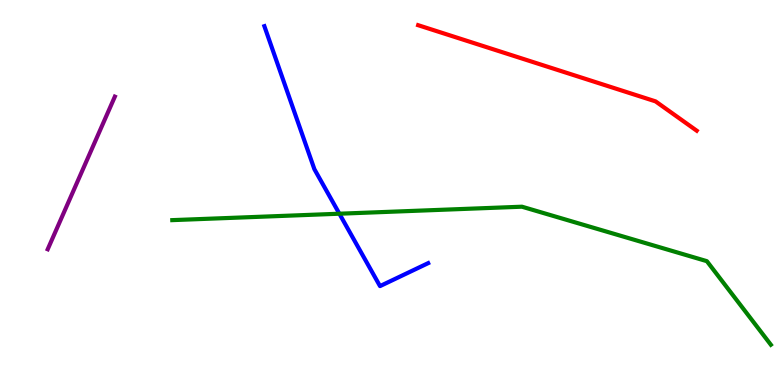[{'lines': ['blue', 'red'], 'intersections': []}, {'lines': ['green', 'red'], 'intersections': []}, {'lines': ['purple', 'red'], 'intersections': []}, {'lines': ['blue', 'green'], 'intersections': [{'x': 4.38, 'y': 4.45}]}, {'lines': ['blue', 'purple'], 'intersections': []}, {'lines': ['green', 'purple'], 'intersections': []}]